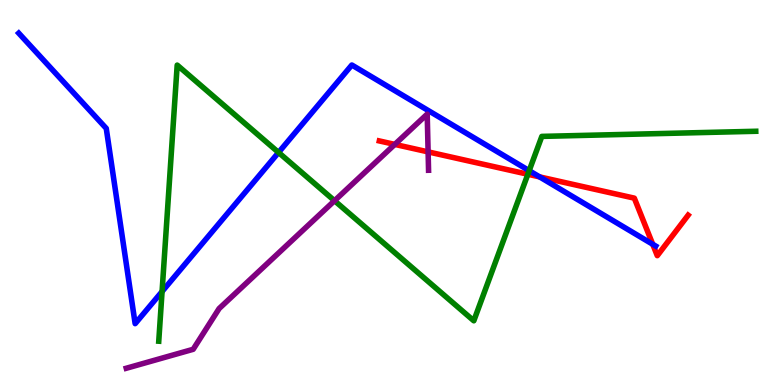[{'lines': ['blue', 'red'], 'intersections': [{'x': 6.96, 'y': 5.41}, {'x': 8.42, 'y': 3.66}]}, {'lines': ['green', 'red'], 'intersections': [{'x': 6.81, 'y': 5.47}]}, {'lines': ['purple', 'red'], 'intersections': [{'x': 5.09, 'y': 6.25}, {'x': 5.52, 'y': 6.06}]}, {'lines': ['blue', 'green'], 'intersections': [{'x': 2.09, 'y': 2.43}, {'x': 3.59, 'y': 6.04}, {'x': 6.83, 'y': 5.57}]}, {'lines': ['blue', 'purple'], 'intersections': []}, {'lines': ['green', 'purple'], 'intersections': [{'x': 4.32, 'y': 4.79}]}]